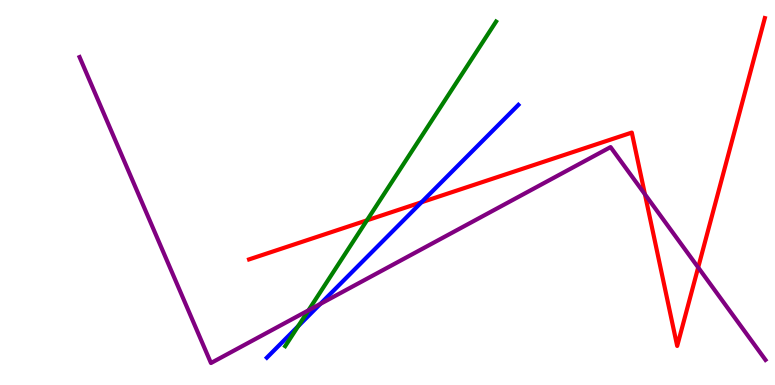[{'lines': ['blue', 'red'], 'intersections': [{'x': 5.44, 'y': 4.75}]}, {'lines': ['green', 'red'], 'intersections': [{'x': 4.73, 'y': 4.28}]}, {'lines': ['purple', 'red'], 'intersections': [{'x': 8.32, 'y': 4.95}, {'x': 9.01, 'y': 3.05}]}, {'lines': ['blue', 'green'], 'intersections': [{'x': 3.85, 'y': 1.53}]}, {'lines': ['blue', 'purple'], 'intersections': [{'x': 4.13, 'y': 2.11}]}, {'lines': ['green', 'purple'], 'intersections': [{'x': 3.98, 'y': 1.94}]}]